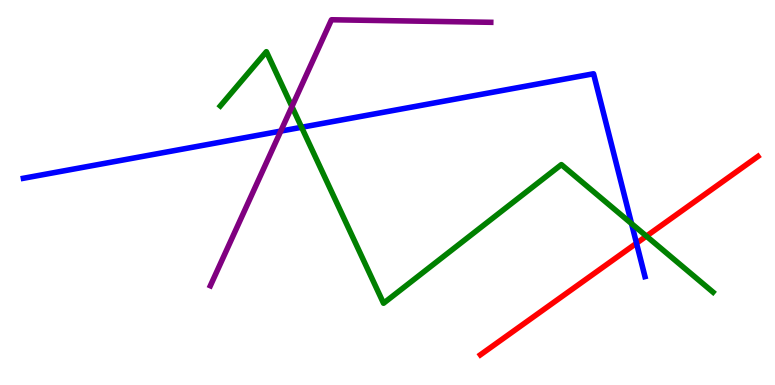[{'lines': ['blue', 'red'], 'intersections': [{'x': 8.21, 'y': 3.68}]}, {'lines': ['green', 'red'], 'intersections': [{'x': 8.34, 'y': 3.87}]}, {'lines': ['purple', 'red'], 'intersections': []}, {'lines': ['blue', 'green'], 'intersections': [{'x': 3.89, 'y': 6.69}, {'x': 8.15, 'y': 4.19}]}, {'lines': ['blue', 'purple'], 'intersections': [{'x': 3.62, 'y': 6.59}]}, {'lines': ['green', 'purple'], 'intersections': [{'x': 3.77, 'y': 7.23}]}]